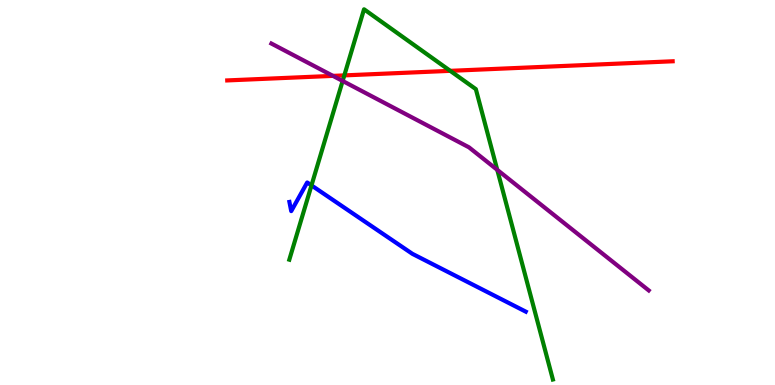[{'lines': ['blue', 'red'], 'intersections': []}, {'lines': ['green', 'red'], 'intersections': [{'x': 4.44, 'y': 8.04}, {'x': 5.81, 'y': 8.16}]}, {'lines': ['purple', 'red'], 'intersections': [{'x': 4.3, 'y': 8.03}]}, {'lines': ['blue', 'green'], 'intersections': [{'x': 4.02, 'y': 5.18}]}, {'lines': ['blue', 'purple'], 'intersections': []}, {'lines': ['green', 'purple'], 'intersections': [{'x': 4.42, 'y': 7.9}, {'x': 6.42, 'y': 5.59}]}]